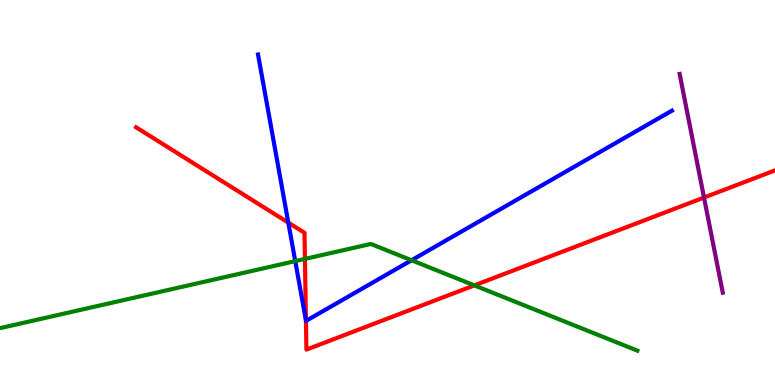[{'lines': ['blue', 'red'], 'intersections': [{'x': 3.72, 'y': 4.22}, {'x': 3.95, 'y': 1.68}]}, {'lines': ['green', 'red'], 'intersections': [{'x': 3.93, 'y': 3.27}, {'x': 6.12, 'y': 2.59}]}, {'lines': ['purple', 'red'], 'intersections': [{'x': 9.08, 'y': 4.87}]}, {'lines': ['blue', 'green'], 'intersections': [{'x': 3.81, 'y': 3.22}, {'x': 5.31, 'y': 3.24}]}, {'lines': ['blue', 'purple'], 'intersections': []}, {'lines': ['green', 'purple'], 'intersections': []}]